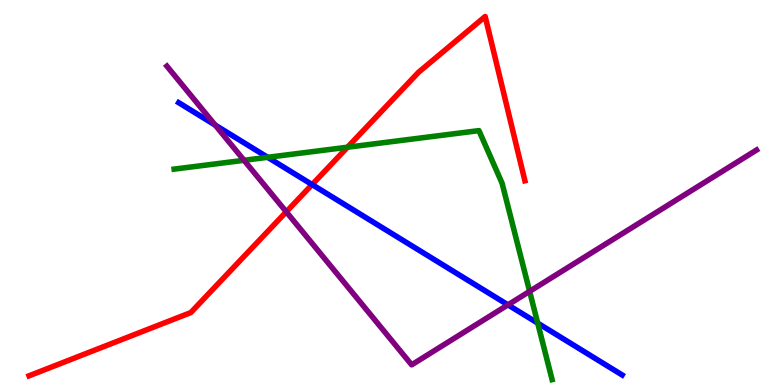[{'lines': ['blue', 'red'], 'intersections': [{'x': 4.03, 'y': 5.21}]}, {'lines': ['green', 'red'], 'intersections': [{'x': 4.48, 'y': 6.18}]}, {'lines': ['purple', 'red'], 'intersections': [{'x': 3.69, 'y': 4.5}]}, {'lines': ['blue', 'green'], 'intersections': [{'x': 3.45, 'y': 5.91}, {'x': 6.94, 'y': 1.61}]}, {'lines': ['blue', 'purple'], 'intersections': [{'x': 2.78, 'y': 6.75}, {'x': 6.55, 'y': 2.08}]}, {'lines': ['green', 'purple'], 'intersections': [{'x': 3.15, 'y': 5.84}, {'x': 6.83, 'y': 2.43}]}]